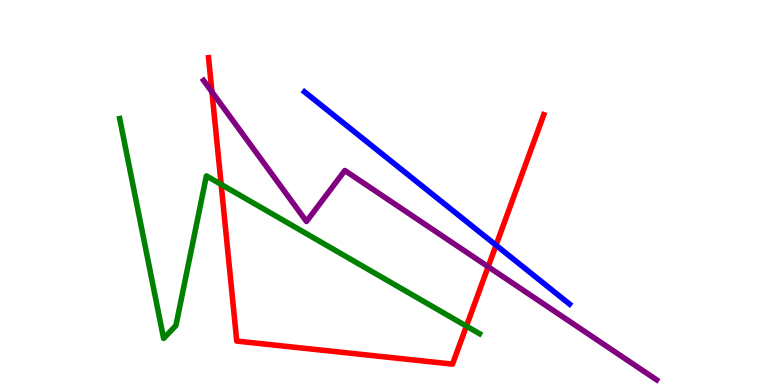[{'lines': ['blue', 'red'], 'intersections': [{'x': 6.4, 'y': 3.63}]}, {'lines': ['green', 'red'], 'intersections': [{'x': 2.85, 'y': 5.21}, {'x': 6.02, 'y': 1.53}]}, {'lines': ['purple', 'red'], 'intersections': [{'x': 2.73, 'y': 7.61}, {'x': 6.3, 'y': 3.07}]}, {'lines': ['blue', 'green'], 'intersections': []}, {'lines': ['blue', 'purple'], 'intersections': []}, {'lines': ['green', 'purple'], 'intersections': []}]